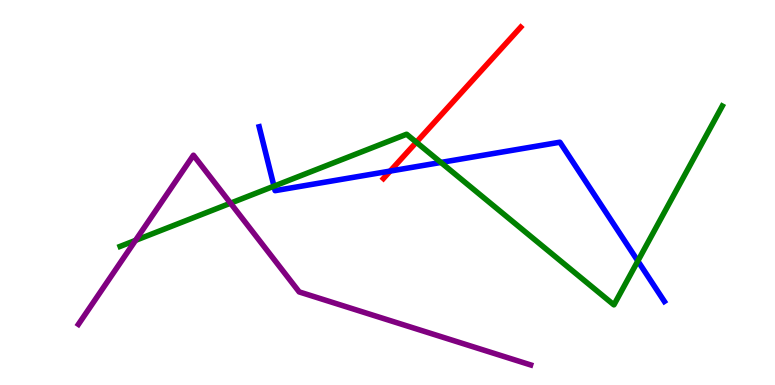[{'lines': ['blue', 'red'], 'intersections': [{'x': 5.03, 'y': 5.56}]}, {'lines': ['green', 'red'], 'intersections': [{'x': 5.37, 'y': 6.31}]}, {'lines': ['purple', 'red'], 'intersections': []}, {'lines': ['blue', 'green'], 'intersections': [{'x': 3.54, 'y': 5.16}, {'x': 5.69, 'y': 5.78}, {'x': 8.23, 'y': 3.22}]}, {'lines': ['blue', 'purple'], 'intersections': []}, {'lines': ['green', 'purple'], 'intersections': [{'x': 1.75, 'y': 3.76}, {'x': 2.97, 'y': 4.72}]}]